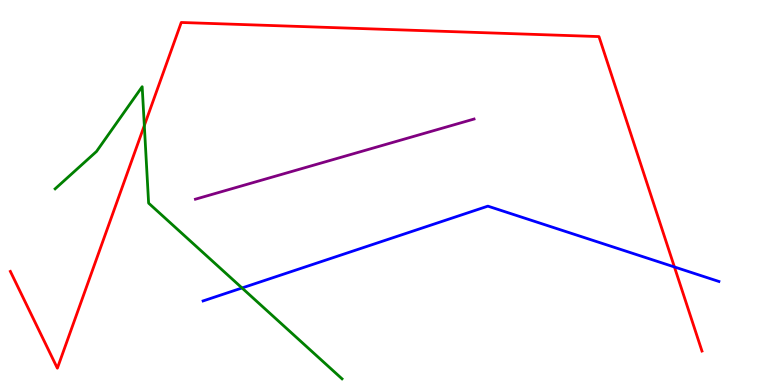[{'lines': ['blue', 'red'], 'intersections': [{'x': 8.7, 'y': 3.07}]}, {'lines': ['green', 'red'], 'intersections': [{'x': 1.86, 'y': 6.74}]}, {'lines': ['purple', 'red'], 'intersections': []}, {'lines': ['blue', 'green'], 'intersections': [{'x': 3.12, 'y': 2.52}]}, {'lines': ['blue', 'purple'], 'intersections': []}, {'lines': ['green', 'purple'], 'intersections': []}]